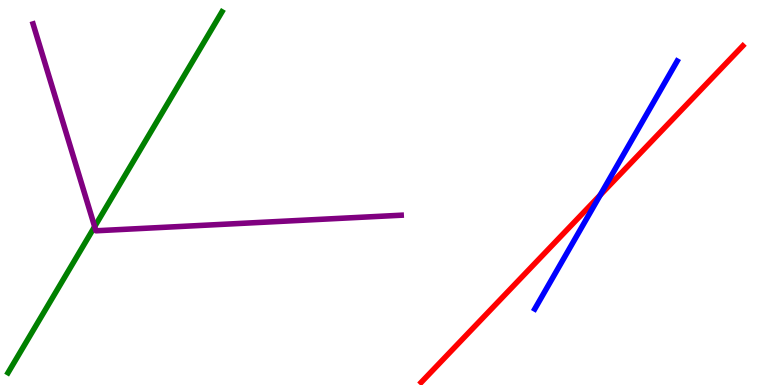[{'lines': ['blue', 'red'], 'intersections': [{'x': 7.74, 'y': 4.93}]}, {'lines': ['green', 'red'], 'intersections': []}, {'lines': ['purple', 'red'], 'intersections': []}, {'lines': ['blue', 'green'], 'intersections': []}, {'lines': ['blue', 'purple'], 'intersections': []}, {'lines': ['green', 'purple'], 'intersections': [{'x': 1.22, 'y': 4.11}]}]